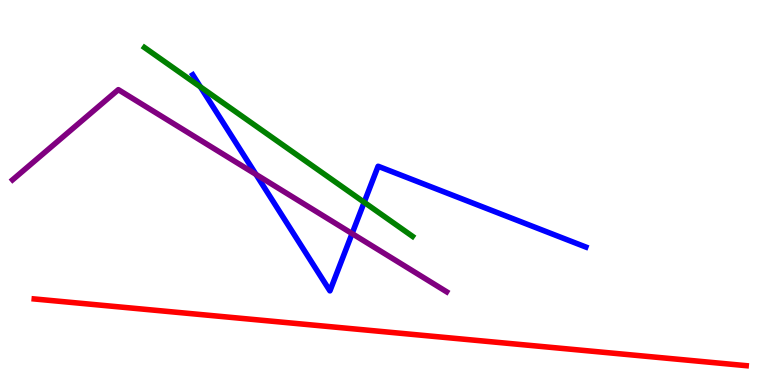[{'lines': ['blue', 'red'], 'intersections': []}, {'lines': ['green', 'red'], 'intersections': []}, {'lines': ['purple', 'red'], 'intersections': []}, {'lines': ['blue', 'green'], 'intersections': [{'x': 2.59, 'y': 7.74}, {'x': 4.7, 'y': 4.75}]}, {'lines': ['blue', 'purple'], 'intersections': [{'x': 3.3, 'y': 5.47}, {'x': 4.54, 'y': 3.93}]}, {'lines': ['green', 'purple'], 'intersections': []}]